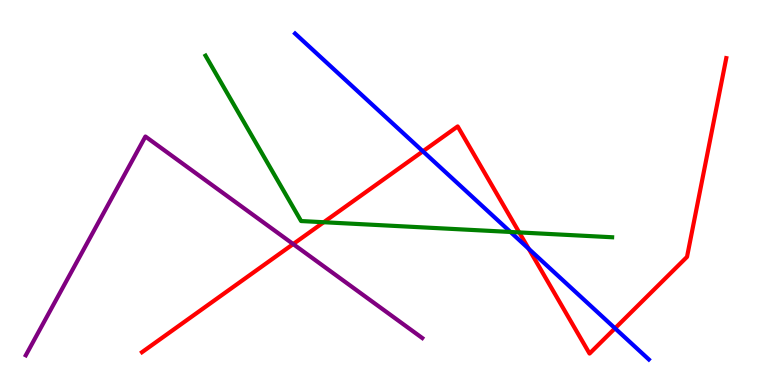[{'lines': ['blue', 'red'], 'intersections': [{'x': 5.46, 'y': 6.07}, {'x': 6.82, 'y': 3.54}, {'x': 7.94, 'y': 1.47}]}, {'lines': ['green', 'red'], 'intersections': [{'x': 4.18, 'y': 4.23}, {'x': 6.7, 'y': 3.96}]}, {'lines': ['purple', 'red'], 'intersections': [{'x': 3.78, 'y': 3.66}]}, {'lines': ['blue', 'green'], 'intersections': [{'x': 6.59, 'y': 3.98}]}, {'lines': ['blue', 'purple'], 'intersections': []}, {'lines': ['green', 'purple'], 'intersections': []}]